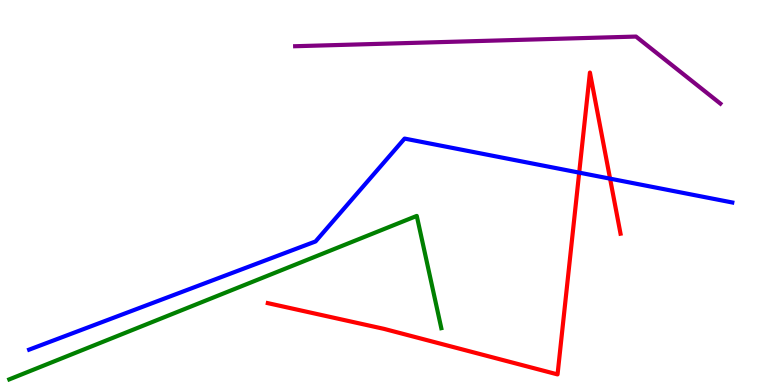[{'lines': ['blue', 'red'], 'intersections': [{'x': 7.47, 'y': 5.52}, {'x': 7.87, 'y': 5.36}]}, {'lines': ['green', 'red'], 'intersections': []}, {'lines': ['purple', 'red'], 'intersections': []}, {'lines': ['blue', 'green'], 'intersections': []}, {'lines': ['blue', 'purple'], 'intersections': []}, {'lines': ['green', 'purple'], 'intersections': []}]